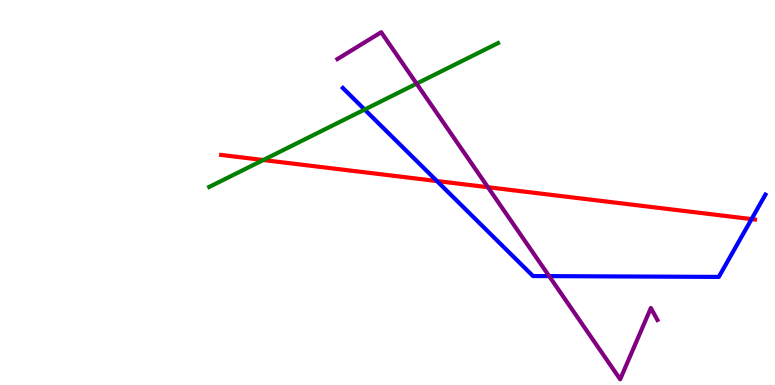[{'lines': ['blue', 'red'], 'intersections': [{'x': 5.64, 'y': 5.3}, {'x': 9.7, 'y': 4.31}]}, {'lines': ['green', 'red'], 'intersections': [{'x': 3.4, 'y': 5.84}]}, {'lines': ['purple', 'red'], 'intersections': [{'x': 6.3, 'y': 5.14}]}, {'lines': ['blue', 'green'], 'intersections': [{'x': 4.7, 'y': 7.15}]}, {'lines': ['blue', 'purple'], 'intersections': [{'x': 7.09, 'y': 2.83}]}, {'lines': ['green', 'purple'], 'intersections': [{'x': 5.38, 'y': 7.83}]}]